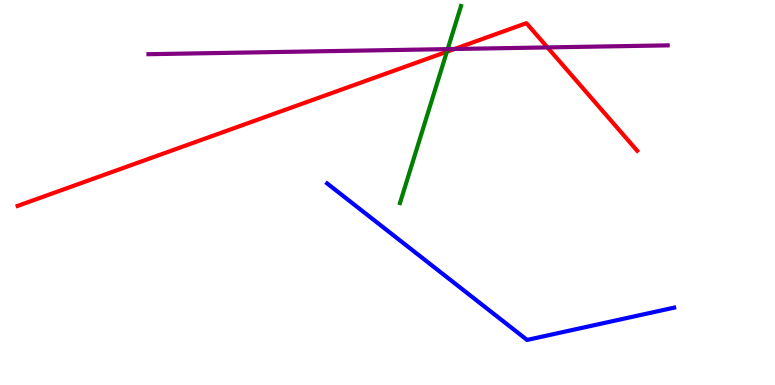[{'lines': ['blue', 'red'], 'intersections': []}, {'lines': ['green', 'red'], 'intersections': [{'x': 5.77, 'y': 8.66}]}, {'lines': ['purple', 'red'], 'intersections': [{'x': 5.86, 'y': 8.73}, {'x': 7.06, 'y': 8.77}]}, {'lines': ['blue', 'green'], 'intersections': []}, {'lines': ['blue', 'purple'], 'intersections': []}, {'lines': ['green', 'purple'], 'intersections': [{'x': 5.78, 'y': 8.72}]}]